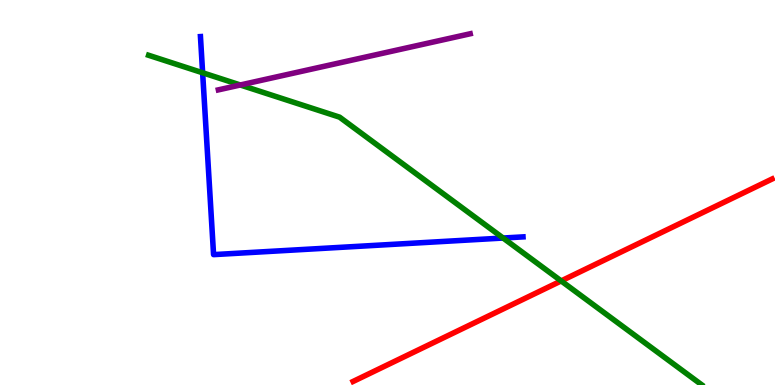[{'lines': ['blue', 'red'], 'intersections': []}, {'lines': ['green', 'red'], 'intersections': [{'x': 7.24, 'y': 2.7}]}, {'lines': ['purple', 'red'], 'intersections': []}, {'lines': ['blue', 'green'], 'intersections': [{'x': 2.61, 'y': 8.11}, {'x': 6.49, 'y': 3.82}]}, {'lines': ['blue', 'purple'], 'intersections': []}, {'lines': ['green', 'purple'], 'intersections': [{'x': 3.1, 'y': 7.79}]}]